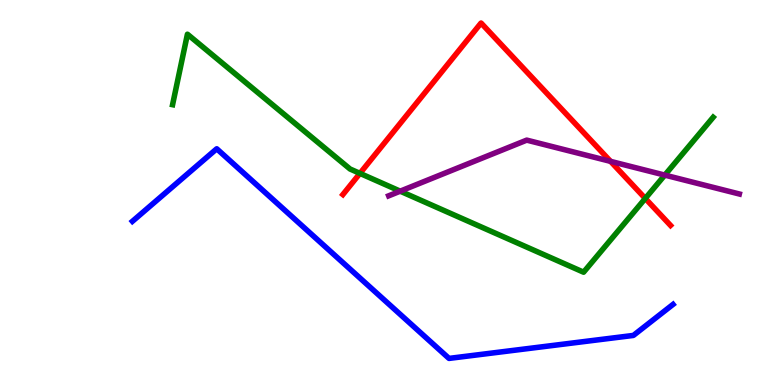[{'lines': ['blue', 'red'], 'intersections': []}, {'lines': ['green', 'red'], 'intersections': [{'x': 4.64, 'y': 5.5}, {'x': 8.33, 'y': 4.85}]}, {'lines': ['purple', 'red'], 'intersections': [{'x': 7.88, 'y': 5.81}]}, {'lines': ['blue', 'green'], 'intersections': []}, {'lines': ['blue', 'purple'], 'intersections': []}, {'lines': ['green', 'purple'], 'intersections': [{'x': 5.16, 'y': 5.03}, {'x': 8.58, 'y': 5.45}]}]